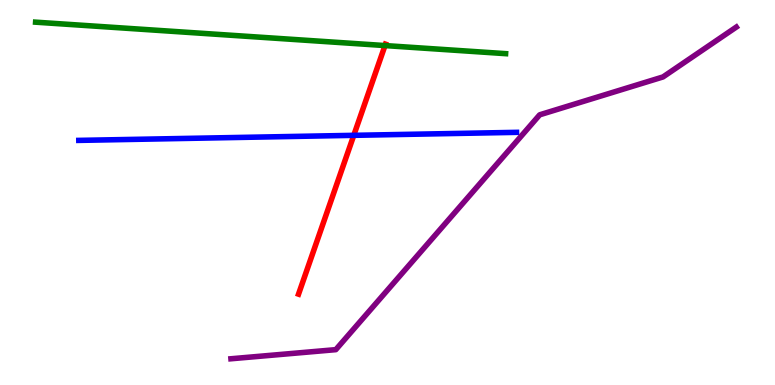[{'lines': ['blue', 'red'], 'intersections': [{'x': 4.56, 'y': 6.48}]}, {'lines': ['green', 'red'], 'intersections': [{'x': 4.97, 'y': 8.82}]}, {'lines': ['purple', 'red'], 'intersections': []}, {'lines': ['blue', 'green'], 'intersections': []}, {'lines': ['blue', 'purple'], 'intersections': []}, {'lines': ['green', 'purple'], 'intersections': []}]